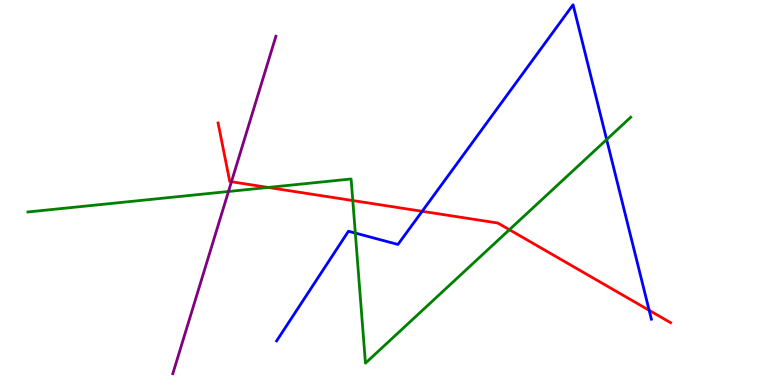[{'lines': ['blue', 'red'], 'intersections': [{'x': 5.45, 'y': 4.51}, {'x': 8.38, 'y': 1.94}]}, {'lines': ['green', 'red'], 'intersections': [{'x': 3.46, 'y': 5.13}, {'x': 4.55, 'y': 4.79}, {'x': 6.57, 'y': 4.03}]}, {'lines': ['purple', 'red'], 'intersections': [{'x': 2.99, 'y': 5.28}]}, {'lines': ['blue', 'green'], 'intersections': [{'x': 4.58, 'y': 3.95}, {'x': 7.83, 'y': 6.38}]}, {'lines': ['blue', 'purple'], 'intersections': []}, {'lines': ['green', 'purple'], 'intersections': [{'x': 2.95, 'y': 5.03}]}]